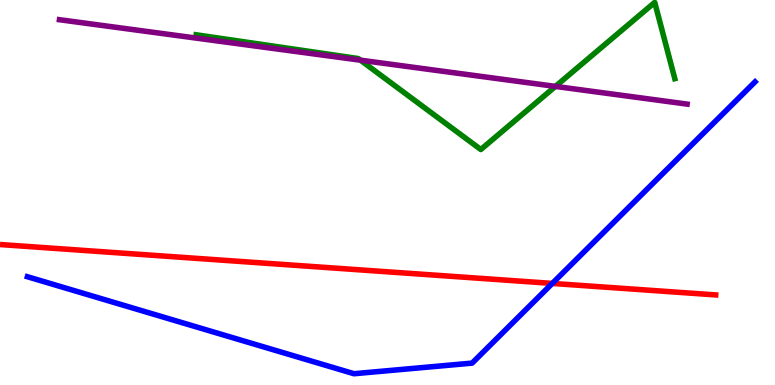[{'lines': ['blue', 'red'], 'intersections': [{'x': 7.13, 'y': 2.64}]}, {'lines': ['green', 'red'], 'intersections': []}, {'lines': ['purple', 'red'], 'intersections': []}, {'lines': ['blue', 'green'], 'intersections': []}, {'lines': ['blue', 'purple'], 'intersections': []}, {'lines': ['green', 'purple'], 'intersections': [{'x': 4.65, 'y': 8.44}, {'x': 7.17, 'y': 7.76}]}]